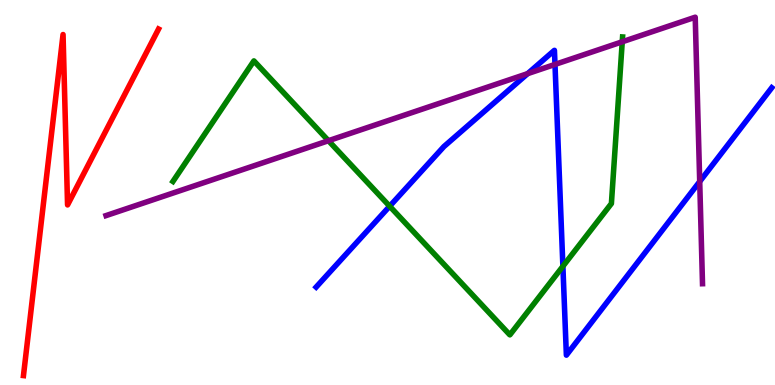[{'lines': ['blue', 'red'], 'intersections': []}, {'lines': ['green', 'red'], 'intersections': []}, {'lines': ['purple', 'red'], 'intersections': []}, {'lines': ['blue', 'green'], 'intersections': [{'x': 5.03, 'y': 4.64}, {'x': 7.26, 'y': 3.08}]}, {'lines': ['blue', 'purple'], 'intersections': [{'x': 6.81, 'y': 8.09}, {'x': 7.16, 'y': 8.33}, {'x': 9.03, 'y': 5.28}]}, {'lines': ['green', 'purple'], 'intersections': [{'x': 4.24, 'y': 6.35}, {'x': 8.03, 'y': 8.91}]}]